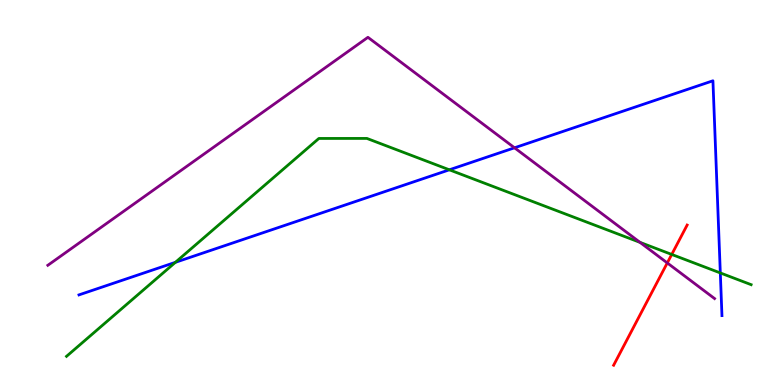[{'lines': ['blue', 'red'], 'intersections': []}, {'lines': ['green', 'red'], 'intersections': [{'x': 8.67, 'y': 3.39}]}, {'lines': ['purple', 'red'], 'intersections': [{'x': 8.61, 'y': 3.17}]}, {'lines': ['blue', 'green'], 'intersections': [{'x': 2.26, 'y': 3.19}, {'x': 5.8, 'y': 5.59}, {'x': 9.29, 'y': 2.91}]}, {'lines': ['blue', 'purple'], 'intersections': [{'x': 6.64, 'y': 6.16}]}, {'lines': ['green', 'purple'], 'intersections': [{'x': 8.26, 'y': 3.7}]}]